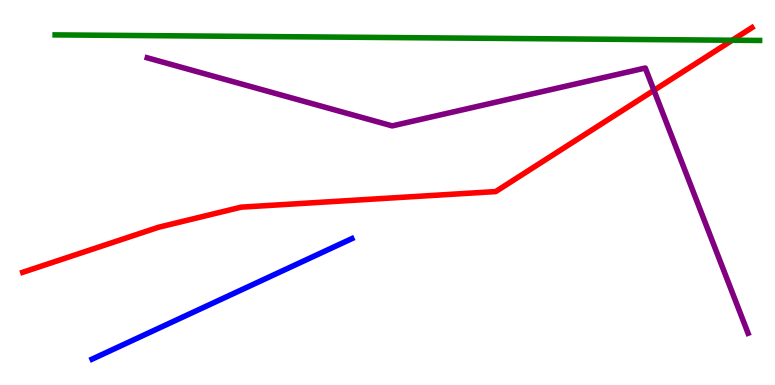[{'lines': ['blue', 'red'], 'intersections': []}, {'lines': ['green', 'red'], 'intersections': [{'x': 9.45, 'y': 8.95}]}, {'lines': ['purple', 'red'], 'intersections': [{'x': 8.44, 'y': 7.65}]}, {'lines': ['blue', 'green'], 'intersections': []}, {'lines': ['blue', 'purple'], 'intersections': []}, {'lines': ['green', 'purple'], 'intersections': []}]